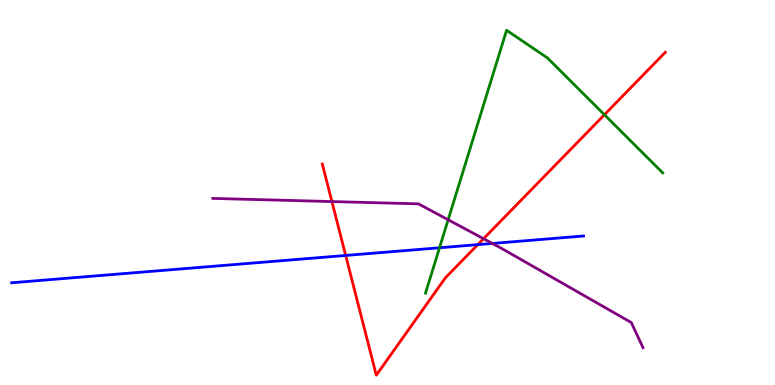[{'lines': ['blue', 'red'], 'intersections': [{'x': 4.46, 'y': 3.36}, {'x': 6.16, 'y': 3.65}]}, {'lines': ['green', 'red'], 'intersections': [{'x': 7.8, 'y': 7.02}]}, {'lines': ['purple', 'red'], 'intersections': [{'x': 4.28, 'y': 4.76}, {'x': 6.24, 'y': 3.8}]}, {'lines': ['blue', 'green'], 'intersections': [{'x': 5.67, 'y': 3.56}]}, {'lines': ['blue', 'purple'], 'intersections': [{'x': 6.35, 'y': 3.68}]}, {'lines': ['green', 'purple'], 'intersections': [{'x': 5.78, 'y': 4.29}]}]